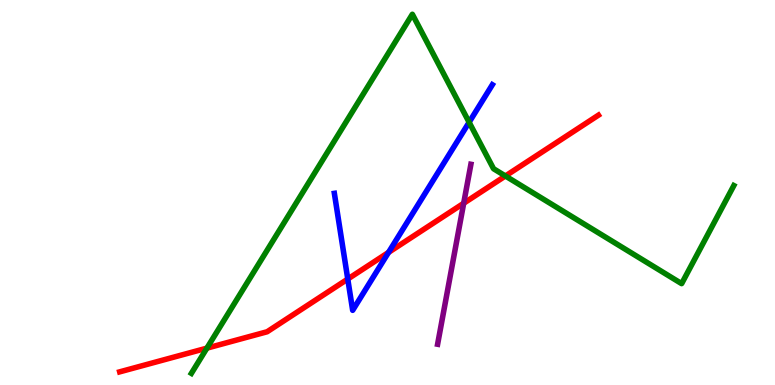[{'lines': ['blue', 'red'], 'intersections': [{'x': 4.49, 'y': 2.75}, {'x': 5.01, 'y': 3.44}]}, {'lines': ['green', 'red'], 'intersections': [{'x': 2.67, 'y': 0.957}, {'x': 6.52, 'y': 5.43}]}, {'lines': ['purple', 'red'], 'intersections': [{'x': 5.98, 'y': 4.72}]}, {'lines': ['blue', 'green'], 'intersections': [{'x': 6.05, 'y': 6.82}]}, {'lines': ['blue', 'purple'], 'intersections': []}, {'lines': ['green', 'purple'], 'intersections': []}]